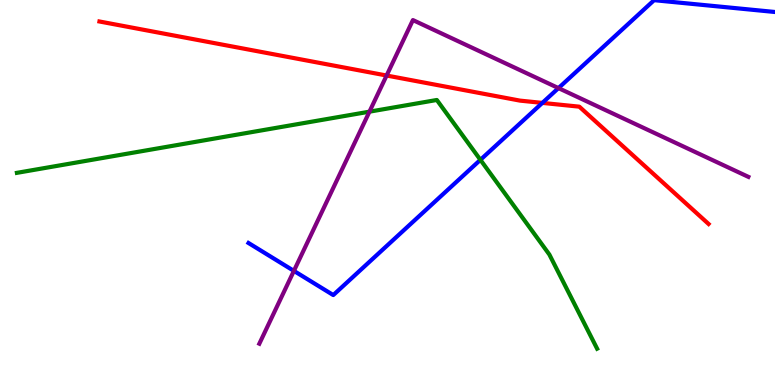[{'lines': ['blue', 'red'], 'intersections': [{'x': 7.0, 'y': 7.33}]}, {'lines': ['green', 'red'], 'intersections': []}, {'lines': ['purple', 'red'], 'intersections': [{'x': 4.99, 'y': 8.04}]}, {'lines': ['blue', 'green'], 'intersections': [{'x': 6.2, 'y': 5.85}]}, {'lines': ['blue', 'purple'], 'intersections': [{'x': 3.79, 'y': 2.96}, {'x': 7.21, 'y': 7.71}]}, {'lines': ['green', 'purple'], 'intersections': [{'x': 4.77, 'y': 7.1}]}]